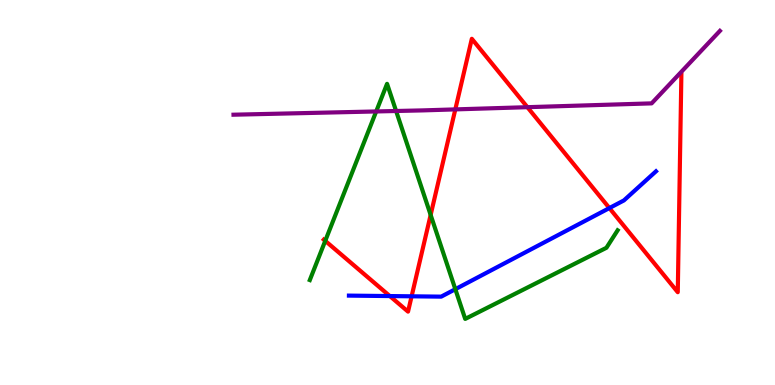[{'lines': ['blue', 'red'], 'intersections': [{'x': 5.03, 'y': 2.31}, {'x': 5.31, 'y': 2.3}, {'x': 7.86, 'y': 4.6}]}, {'lines': ['green', 'red'], 'intersections': [{'x': 4.2, 'y': 3.74}, {'x': 5.56, 'y': 4.42}]}, {'lines': ['purple', 'red'], 'intersections': [{'x': 5.88, 'y': 7.16}, {'x': 6.81, 'y': 7.22}]}, {'lines': ['blue', 'green'], 'intersections': [{'x': 5.88, 'y': 2.49}]}, {'lines': ['blue', 'purple'], 'intersections': []}, {'lines': ['green', 'purple'], 'intersections': [{'x': 4.85, 'y': 7.11}, {'x': 5.11, 'y': 7.12}]}]